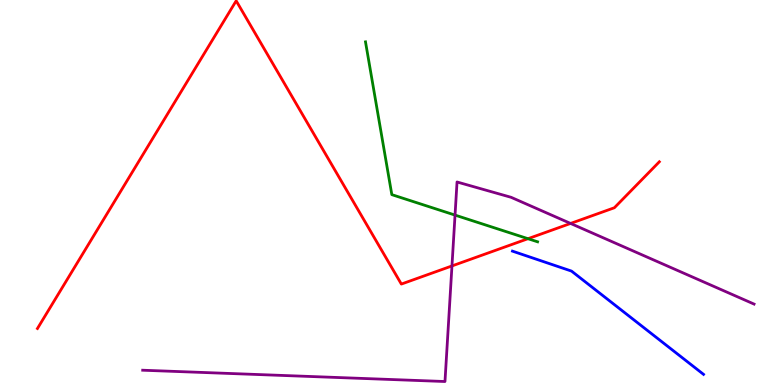[{'lines': ['blue', 'red'], 'intersections': []}, {'lines': ['green', 'red'], 'intersections': [{'x': 6.81, 'y': 3.8}]}, {'lines': ['purple', 'red'], 'intersections': [{'x': 5.83, 'y': 3.09}, {'x': 7.36, 'y': 4.2}]}, {'lines': ['blue', 'green'], 'intersections': []}, {'lines': ['blue', 'purple'], 'intersections': []}, {'lines': ['green', 'purple'], 'intersections': [{'x': 5.87, 'y': 4.41}]}]